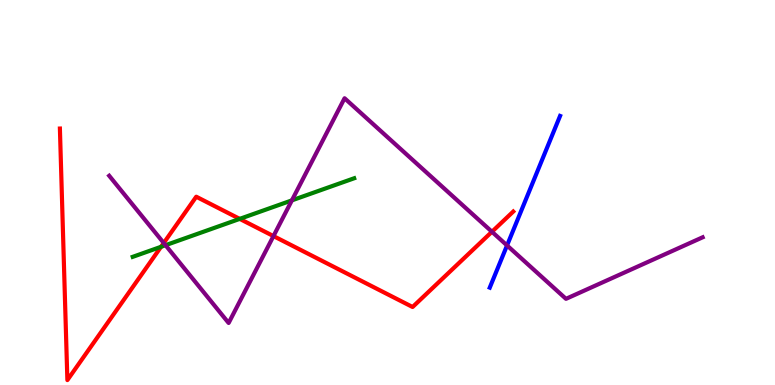[{'lines': ['blue', 'red'], 'intersections': []}, {'lines': ['green', 'red'], 'intersections': [{'x': 2.08, 'y': 3.59}, {'x': 3.09, 'y': 4.31}]}, {'lines': ['purple', 'red'], 'intersections': [{'x': 2.11, 'y': 3.69}, {'x': 3.53, 'y': 3.87}, {'x': 6.35, 'y': 3.98}]}, {'lines': ['blue', 'green'], 'intersections': []}, {'lines': ['blue', 'purple'], 'intersections': [{'x': 6.54, 'y': 3.63}]}, {'lines': ['green', 'purple'], 'intersections': [{'x': 2.14, 'y': 3.63}, {'x': 3.77, 'y': 4.8}]}]